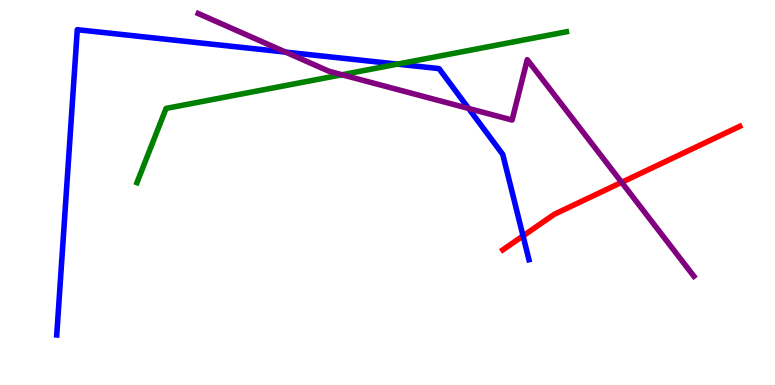[{'lines': ['blue', 'red'], 'intersections': [{'x': 6.75, 'y': 3.87}]}, {'lines': ['green', 'red'], 'intersections': []}, {'lines': ['purple', 'red'], 'intersections': [{'x': 8.02, 'y': 5.26}]}, {'lines': ['blue', 'green'], 'intersections': [{'x': 5.13, 'y': 8.33}]}, {'lines': ['blue', 'purple'], 'intersections': [{'x': 3.68, 'y': 8.65}, {'x': 6.05, 'y': 7.18}]}, {'lines': ['green', 'purple'], 'intersections': [{'x': 4.41, 'y': 8.06}]}]